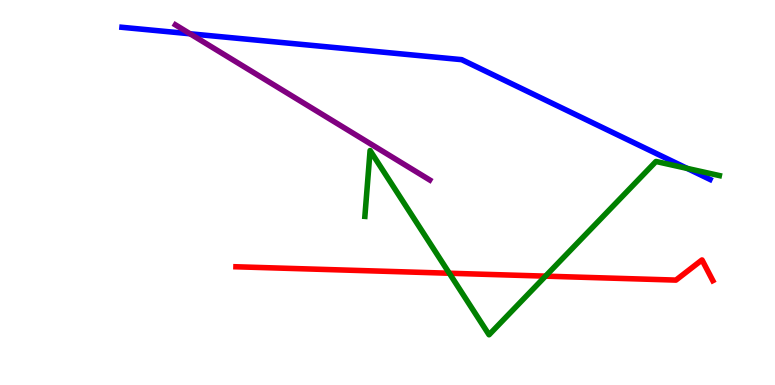[{'lines': ['blue', 'red'], 'intersections': []}, {'lines': ['green', 'red'], 'intersections': [{'x': 5.8, 'y': 2.9}, {'x': 7.04, 'y': 2.83}]}, {'lines': ['purple', 'red'], 'intersections': []}, {'lines': ['blue', 'green'], 'intersections': [{'x': 8.87, 'y': 5.63}]}, {'lines': ['blue', 'purple'], 'intersections': [{'x': 2.45, 'y': 9.12}]}, {'lines': ['green', 'purple'], 'intersections': []}]